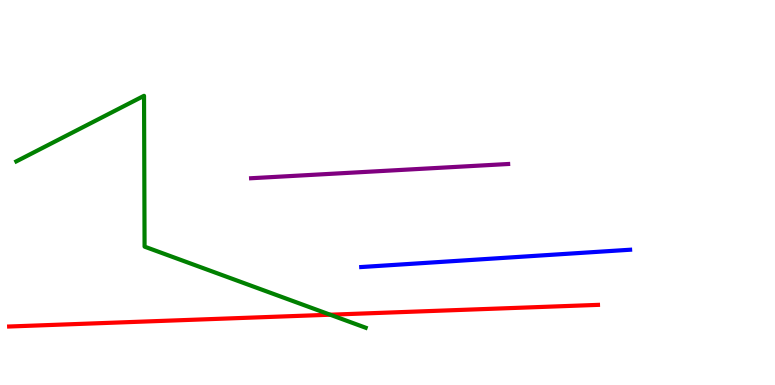[{'lines': ['blue', 'red'], 'intersections': []}, {'lines': ['green', 'red'], 'intersections': [{'x': 4.26, 'y': 1.83}]}, {'lines': ['purple', 'red'], 'intersections': []}, {'lines': ['blue', 'green'], 'intersections': []}, {'lines': ['blue', 'purple'], 'intersections': []}, {'lines': ['green', 'purple'], 'intersections': []}]